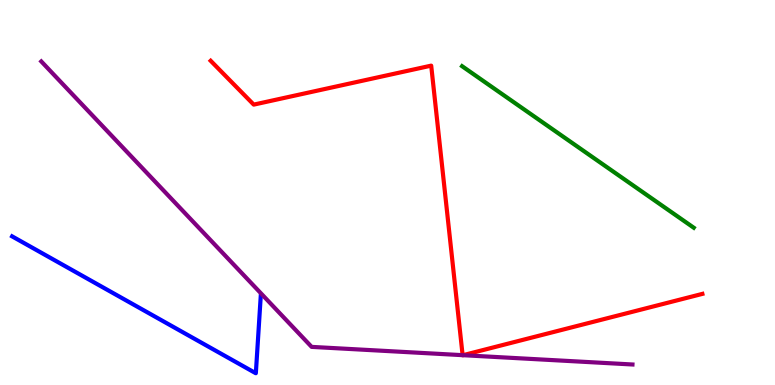[{'lines': ['blue', 'red'], 'intersections': []}, {'lines': ['green', 'red'], 'intersections': []}, {'lines': ['purple', 'red'], 'intersections': [{'x': 5.97, 'y': 0.775}, {'x': 5.97, 'y': 0.774}]}, {'lines': ['blue', 'green'], 'intersections': []}, {'lines': ['blue', 'purple'], 'intersections': []}, {'lines': ['green', 'purple'], 'intersections': []}]